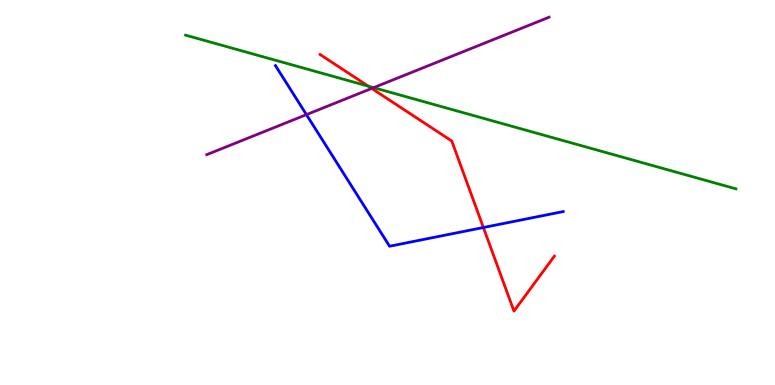[{'lines': ['blue', 'red'], 'intersections': [{'x': 6.24, 'y': 4.09}]}, {'lines': ['green', 'red'], 'intersections': [{'x': 4.75, 'y': 7.76}]}, {'lines': ['purple', 'red'], 'intersections': [{'x': 4.8, 'y': 7.7}]}, {'lines': ['blue', 'green'], 'intersections': []}, {'lines': ['blue', 'purple'], 'intersections': [{'x': 3.95, 'y': 7.02}]}, {'lines': ['green', 'purple'], 'intersections': [{'x': 4.82, 'y': 7.72}]}]